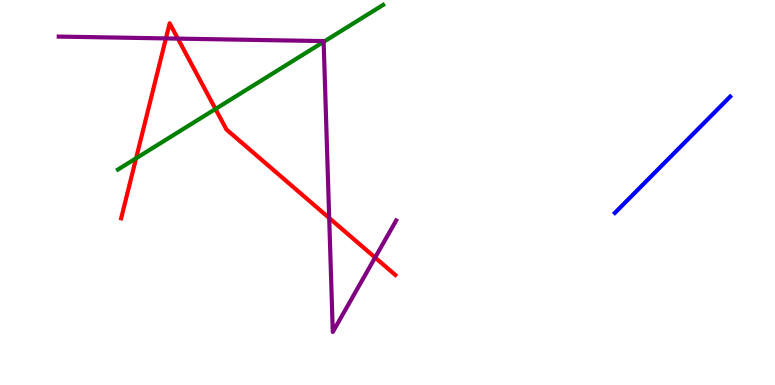[{'lines': ['blue', 'red'], 'intersections': []}, {'lines': ['green', 'red'], 'intersections': [{'x': 1.76, 'y': 5.89}, {'x': 2.78, 'y': 7.17}]}, {'lines': ['purple', 'red'], 'intersections': [{'x': 2.14, 'y': 9.0}, {'x': 2.29, 'y': 9.0}, {'x': 4.25, 'y': 4.34}, {'x': 4.84, 'y': 3.31}]}, {'lines': ['blue', 'green'], 'intersections': []}, {'lines': ['blue', 'purple'], 'intersections': []}, {'lines': ['green', 'purple'], 'intersections': [{'x': 4.18, 'y': 8.91}]}]